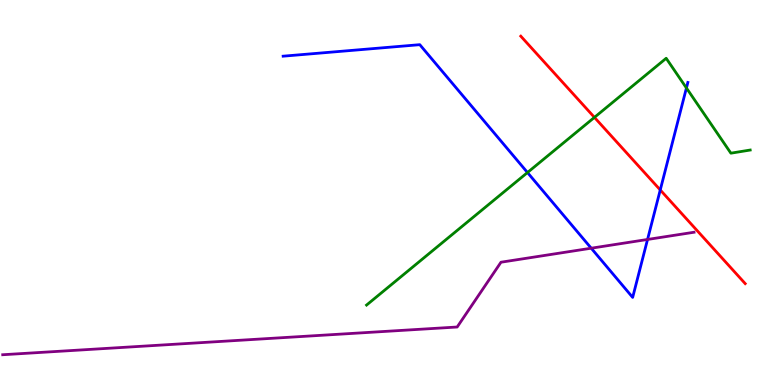[{'lines': ['blue', 'red'], 'intersections': [{'x': 8.52, 'y': 5.07}]}, {'lines': ['green', 'red'], 'intersections': [{'x': 7.67, 'y': 6.95}]}, {'lines': ['purple', 'red'], 'intersections': []}, {'lines': ['blue', 'green'], 'intersections': [{'x': 6.81, 'y': 5.52}, {'x': 8.86, 'y': 7.71}]}, {'lines': ['blue', 'purple'], 'intersections': [{'x': 7.63, 'y': 3.55}, {'x': 8.36, 'y': 3.78}]}, {'lines': ['green', 'purple'], 'intersections': []}]